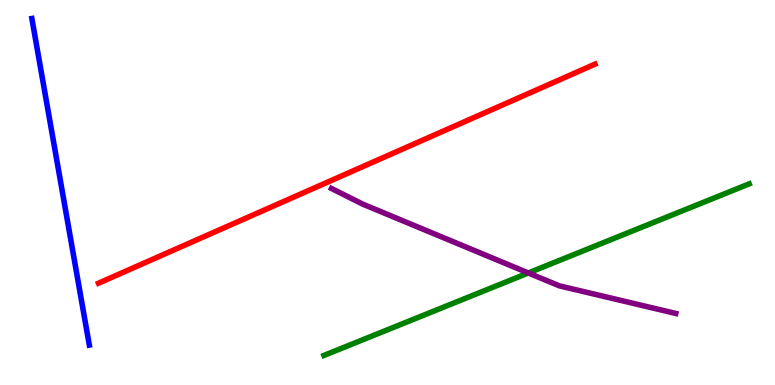[{'lines': ['blue', 'red'], 'intersections': []}, {'lines': ['green', 'red'], 'intersections': []}, {'lines': ['purple', 'red'], 'intersections': []}, {'lines': ['blue', 'green'], 'intersections': []}, {'lines': ['blue', 'purple'], 'intersections': []}, {'lines': ['green', 'purple'], 'intersections': [{'x': 6.82, 'y': 2.91}]}]